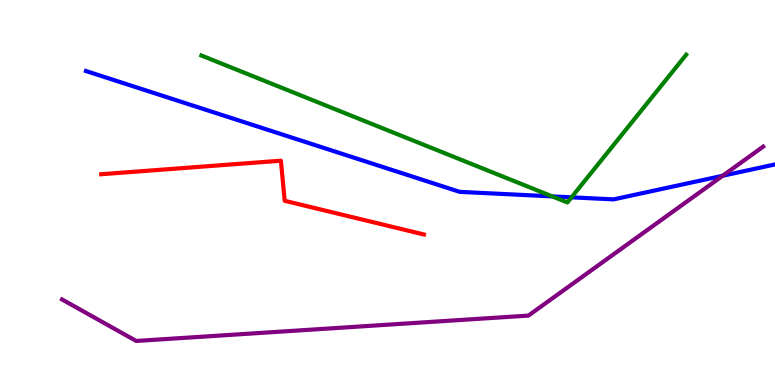[{'lines': ['blue', 'red'], 'intersections': []}, {'lines': ['green', 'red'], 'intersections': []}, {'lines': ['purple', 'red'], 'intersections': []}, {'lines': ['blue', 'green'], 'intersections': [{'x': 7.13, 'y': 4.9}, {'x': 7.37, 'y': 4.87}]}, {'lines': ['blue', 'purple'], 'intersections': [{'x': 9.33, 'y': 5.43}]}, {'lines': ['green', 'purple'], 'intersections': []}]